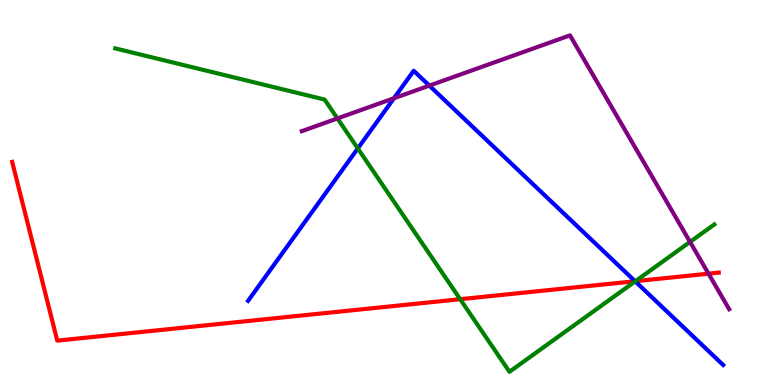[{'lines': ['blue', 'red'], 'intersections': [{'x': 8.19, 'y': 2.7}]}, {'lines': ['green', 'red'], 'intersections': [{'x': 5.94, 'y': 2.23}, {'x': 8.2, 'y': 2.7}]}, {'lines': ['purple', 'red'], 'intersections': [{'x': 9.14, 'y': 2.89}]}, {'lines': ['blue', 'green'], 'intersections': [{'x': 4.62, 'y': 6.14}, {'x': 8.2, 'y': 2.69}]}, {'lines': ['blue', 'purple'], 'intersections': [{'x': 5.08, 'y': 7.45}, {'x': 5.54, 'y': 7.78}]}, {'lines': ['green', 'purple'], 'intersections': [{'x': 4.35, 'y': 6.92}, {'x': 8.9, 'y': 3.72}]}]